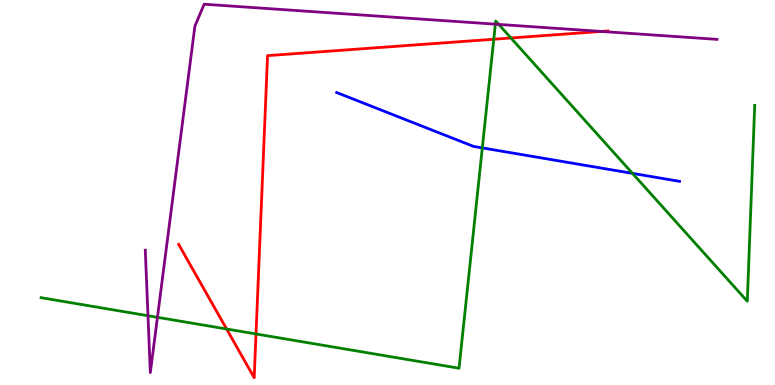[{'lines': ['blue', 'red'], 'intersections': []}, {'lines': ['green', 'red'], 'intersections': [{'x': 2.92, 'y': 1.45}, {'x': 3.3, 'y': 1.33}, {'x': 6.37, 'y': 8.98}, {'x': 6.59, 'y': 9.01}]}, {'lines': ['purple', 'red'], 'intersections': [{'x': 7.76, 'y': 9.18}]}, {'lines': ['blue', 'green'], 'intersections': [{'x': 6.22, 'y': 6.16}, {'x': 8.16, 'y': 5.5}]}, {'lines': ['blue', 'purple'], 'intersections': []}, {'lines': ['green', 'purple'], 'intersections': [{'x': 1.91, 'y': 1.8}, {'x': 2.03, 'y': 1.76}, {'x': 6.39, 'y': 9.37}, {'x': 6.44, 'y': 9.37}]}]